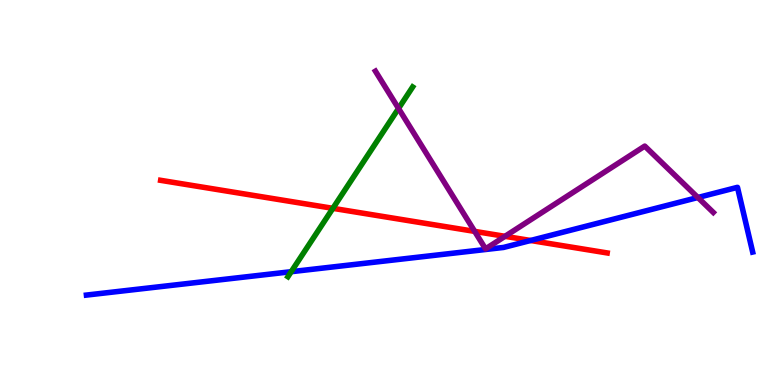[{'lines': ['blue', 'red'], 'intersections': [{'x': 6.85, 'y': 3.75}]}, {'lines': ['green', 'red'], 'intersections': [{'x': 4.3, 'y': 4.59}]}, {'lines': ['purple', 'red'], 'intersections': [{'x': 6.12, 'y': 3.99}, {'x': 6.52, 'y': 3.86}]}, {'lines': ['blue', 'green'], 'intersections': [{'x': 3.76, 'y': 2.94}]}, {'lines': ['blue', 'purple'], 'intersections': [{'x': 9.0, 'y': 4.87}]}, {'lines': ['green', 'purple'], 'intersections': [{'x': 5.14, 'y': 7.18}]}]